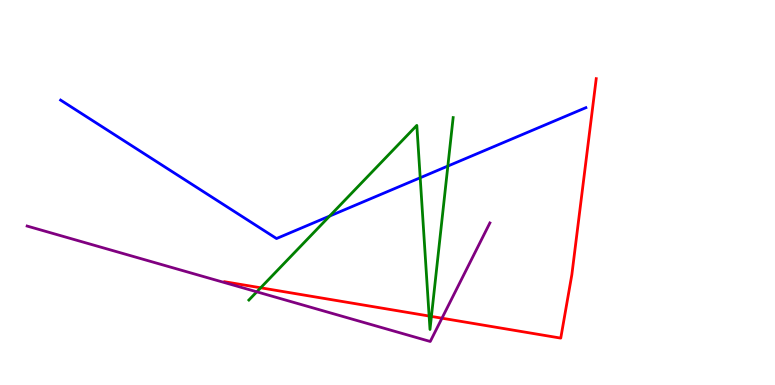[{'lines': ['blue', 'red'], 'intersections': []}, {'lines': ['green', 'red'], 'intersections': [{'x': 3.36, 'y': 2.52}, {'x': 5.54, 'y': 1.79}, {'x': 5.57, 'y': 1.78}]}, {'lines': ['purple', 'red'], 'intersections': [{'x': 5.7, 'y': 1.74}]}, {'lines': ['blue', 'green'], 'intersections': [{'x': 4.25, 'y': 4.39}, {'x': 5.42, 'y': 5.38}, {'x': 5.78, 'y': 5.69}]}, {'lines': ['blue', 'purple'], 'intersections': []}, {'lines': ['green', 'purple'], 'intersections': [{'x': 3.31, 'y': 2.42}]}]